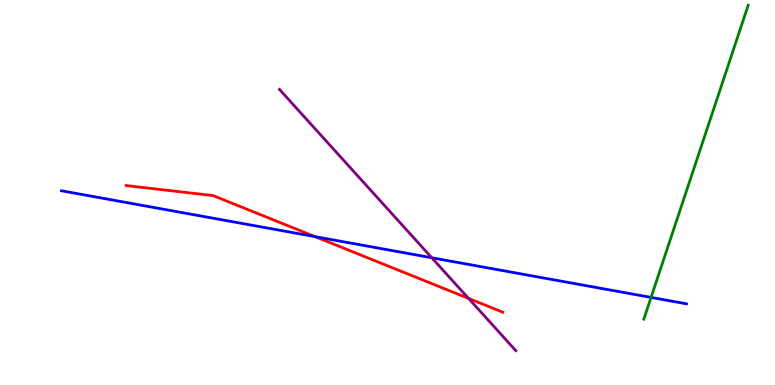[{'lines': ['blue', 'red'], 'intersections': [{'x': 4.07, 'y': 3.85}]}, {'lines': ['green', 'red'], 'intersections': []}, {'lines': ['purple', 'red'], 'intersections': [{'x': 6.05, 'y': 2.25}]}, {'lines': ['blue', 'green'], 'intersections': [{'x': 8.4, 'y': 2.28}]}, {'lines': ['blue', 'purple'], 'intersections': [{'x': 5.57, 'y': 3.31}]}, {'lines': ['green', 'purple'], 'intersections': []}]